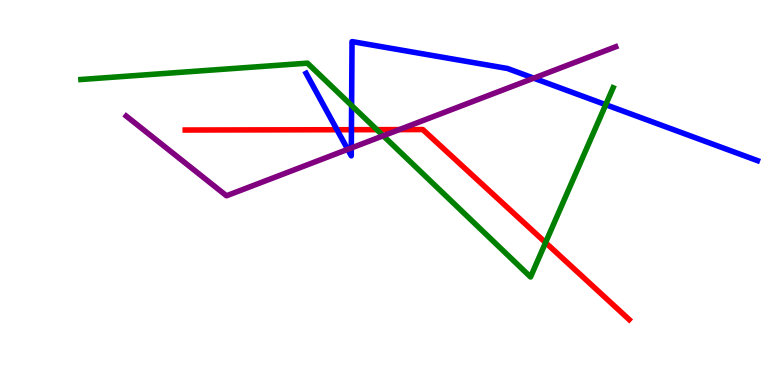[{'lines': ['blue', 'red'], 'intersections': [{'x': 4.35, 'y': 6.63}, {'x': 4.53, 'y': 6.63}]}, {'lines': ['green', 'red'], 'intersections': [{'x': 4.86, 'y': 6.63}, {'x': 7.04, 'y': 3.7}]}, {'lines': ['purple', 'red'], 'intersections': [{'x': 5.15, 'y': 6.63}]}, {'lines': ['blue', 'green'], 'intersections': [{'x': 4.54, 'y': 7.26}, {'x': 7.82, 'y': 7.28}]}, {'lines': ['blue', 'purple'], 'intersections': [{'x': 4.49, 'y': 6.12}, {'x': 4.53, 'y': 6.16}, {'x': 6.89, 'y': 7.97}]}, {'lines': ['green', 'purple'], 'intersections': [{'x': 4.94, 'y': 6.47}]}]